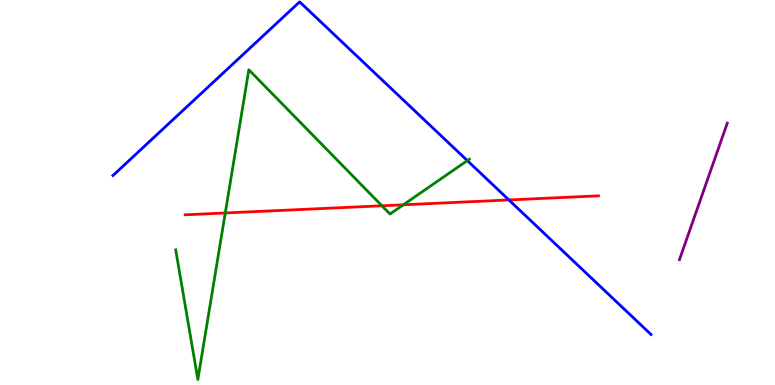[{'lines': ['blue', 'red'], 'intersections': [{'x': 6.57, 'y': 4.81}]}, {'lines': ['green', 'red'], 'intersections': [{'x': 2.91, 'y': 4.47}, {'x': 4.93, 'y': 4.66}, {'x': 5.2, 'y': 4.68}]}, {'lines': ['purple', 'red'], 'intersections': []}, {'lines': ['blue', 'green'], 'intersections': [{'x': 6.03, 'y': 5.83}]}, {'lines': ['blue', 'purple'], 'intersections': []}, {'lines': ['green', 'purple'], 'intersections': []}]